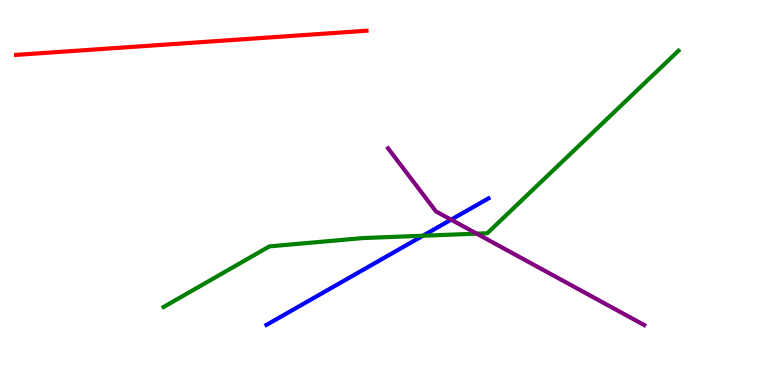[{'lines': ['blue', 'red'], 'intersections': []}, {'lines': ['green', 'red'], 'intersections': []}, {'lines': ['purple', 'red'], 'intersections': []}, {'lines': ['blue', 'green'], 'intersections': [{'x': 5.46, 'y': 3.88}]}, {'lines': ['blue', 'purple'], 'intersections': [{'x': 5.82, 'y': 4.29}]}, {'lines': ['green', 'purple'], 'intersections': [{'x': 6.15, 'y': 3.93}]}]